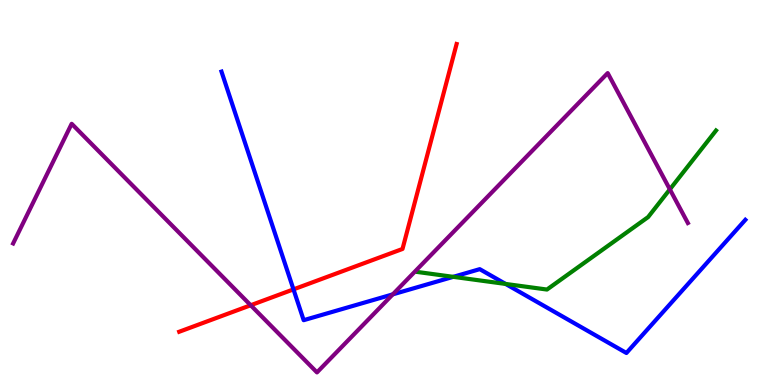[{'lines': ['blue', 'red'], 'intersections': [{'x': 3.79, 'y': 2.48}]}, {'lines': ['green', 'red'], 'intersections': []}, {'lines': ['purple', 'red'], 'intersections': [{'x': 3.23, 'y': 2.07}]}, {'lines': ['blue', 'green'], 'intersections': [{'x': 5.85, 'y': 2.81}, {'x': 6.52, 'y': 2.62}]}, {'lines': ['blue', 'purple'], 'intersections': [{'x': 5.07, 'y': 2.35}]}, {'lines': ['green', 'purple'], 'intersections': [{'x': 8.64, 'y': 5.08}]}]